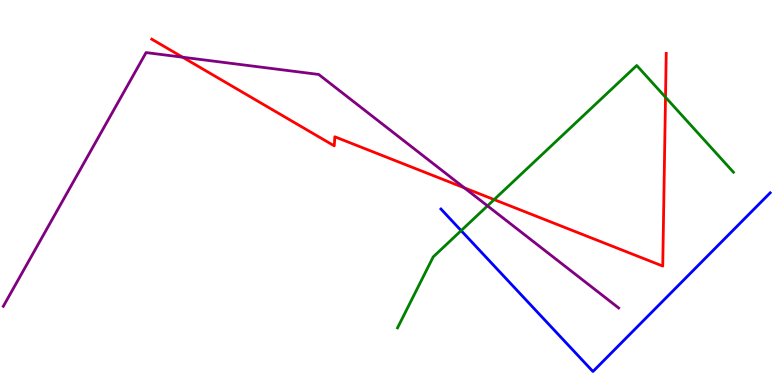[{'lines': ['blue', 'red'], 'intersections': []}, {'lines': ['green', 'red'], 'intersections': [{'x': 6.38, 'y': 4.82}, {'x': 8.59, 'y': 7.47}]}, {'lines': ['purple', 'red'], 'intersections': [{'x': 2.36, 'y': 8.51}, {'x': 5.99, 'y': 5.12}]}, {'lines': ['blue', 'green'], 'intersections': [{'x': 5.95, 'y': 4.01}]}, {'lines': ['blue', 'purple'], 'intersections': []}, {'lines': ['green', 'purple'], 'intersections': [{'x': 6.29, 'y': 4.65}]}]